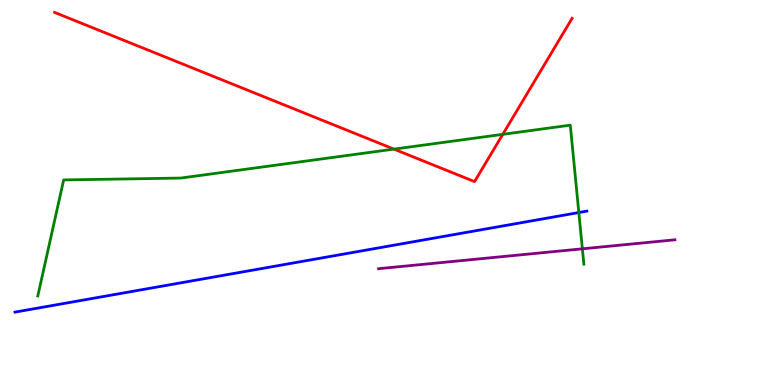[{'lines': ['blue', 'red'], 'intersections': []}, {'lines': ['green', 'red'], 'intersections': [{'x': 5.08, 'y': 6.13}, {'x': 6.49, 'y': 6.51}]}, {'lines': ['purple', 'red'], 'intersections': []}, {'lines': ['blue', 'green'], 'intersections': [{'x': 7.47, 'y': 4.48}]}, {'lines': ['blue', 'purple'], 'intersections': []}, {'lines': ['green', 'purple'], 'intersections': [{'x': 7.51, 'y': 3.54}]}]